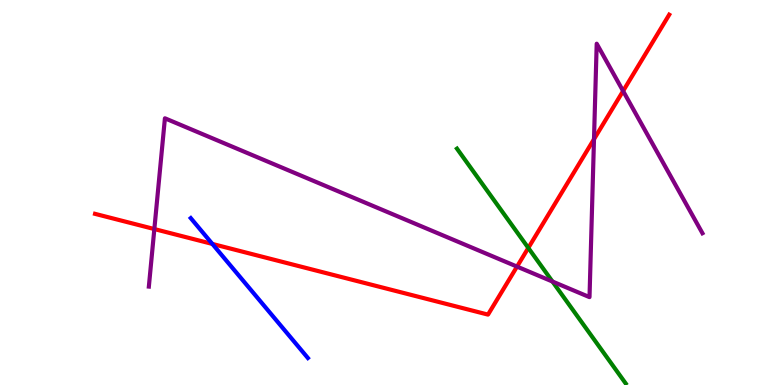[{'lines': ['blue', 'red'], 'intersections': [{'x': 2.74, 'y': 3.66}]}, {'lines': ['green', 'red'], 'intersections': [{'x': 6.82, 'y': 3.56}]}, {'lines': ['purple', 'red'], 'intersections': [{'x': 1.99, 'y': 4.05}, {'x': 6.67, 'y': 3.08}, {'x': 7.66, 'y': 6.38}, {'x': 8.04, 'y': 7.64}]}, {'lines': ['blue', 'green'], 'intersections': []}, {'lines': ['blue', 'purple'], 'intersections': []}, {'lines': ['green', 'purple'], 'intersections': [{'x': 7.13, 'y': 2.69}]}]